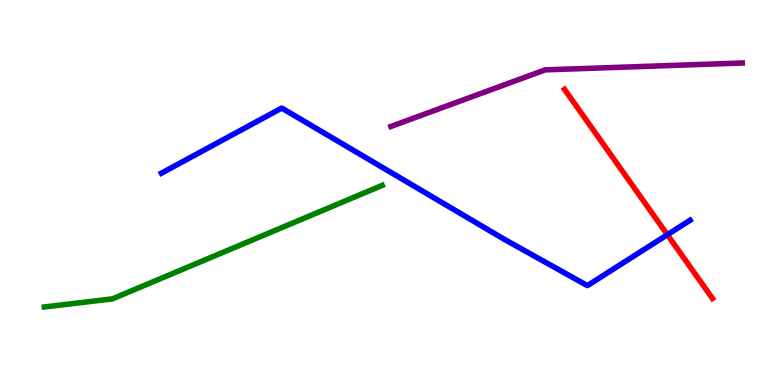[{'lines': ['blue', 'red'], 'intersections': [{'x': 8.61, 'y': 3.9}]}, {'lines': ['green', 'red'], 'intersections': []}, {'lines': ['purple', 'red'], 'intersections': []}, {'lines': ['blue', 'green'], 'intersections': []}, {'lines': ['blue', 'purple'], 'intersections': []}, {'lines': ['green', 'purple'], 'intersections': []}]